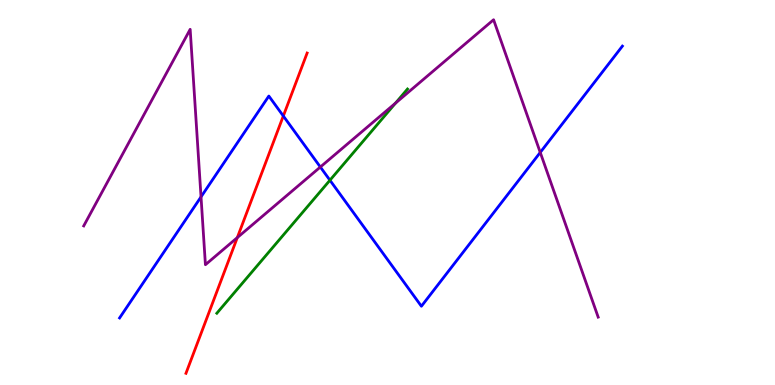[{'lines': ['blue', 'red'], 'intersections': [{'x': 3.66, 'y': 6.99}]}, {'lines': ['green', 'red'], 'intersections': []}, {'lines': ['purple', 'red'], 'intersections': [{'x': 3.06, 'y': 3.83}]}, {'lines': ['blue', 'green'], 'intersections': [{'x': 4.26, 'y': 5.32}]}, {'lines': ['blue', 'purple'], 'intersections': [{'x': 2.59, 'y': 4.89}, {'x': 4.13, 'y': 5.66}, {'x': 6.97, 'y': 6.04}]}, {'lines': ['green', 'purple'], 'intersections': [{'x': 5.1, 'y': 7.32}]}]